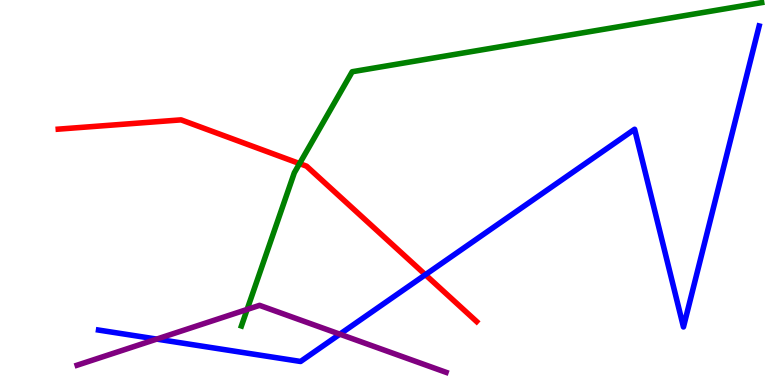[{'lines': ['blue', 'red'], 'intersections': [{'x': 5.49, 'y': 2.86}]}, {'lines': ['green', 'red'], 'intersections': [{'x': 3.87, 'y': 5.75}]}, {'lines': ['purple', 'red'], 'intersections': []}, {'lines': ['blue', 'green'], 'intersections': []}, {'lines': ['blue', 'purple'], 'intersections': [{'x': 2.02, 'y': 1.19}, {'x': 4.38, 'y': 1.32}]}, {'lines': ['green', 'purple'], 'intersections': [{'x': 3.19, 'y': 1.96}]}]